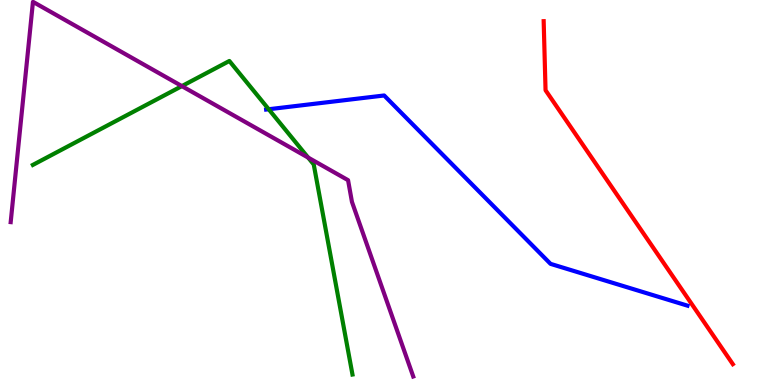[{'lines': ['blue', 'red'], 'intersections': []}, {'lines': ['green', 'red'], 'intersections': []}, {'lines': ['purple', 'red'], 'intersections': []}, {'lines': ['blue', 'green'], 'intersections': [{'x': 3.47, 'y': 7.16}]}, {'lines': ['blue', 'purple'], 'intersections': []}, {'lines': ['green', 'purple'], 'intersections': [{'x': 2.35, 'y': 7.76}, {'x': 3.98, 'y': 5.91}]}]